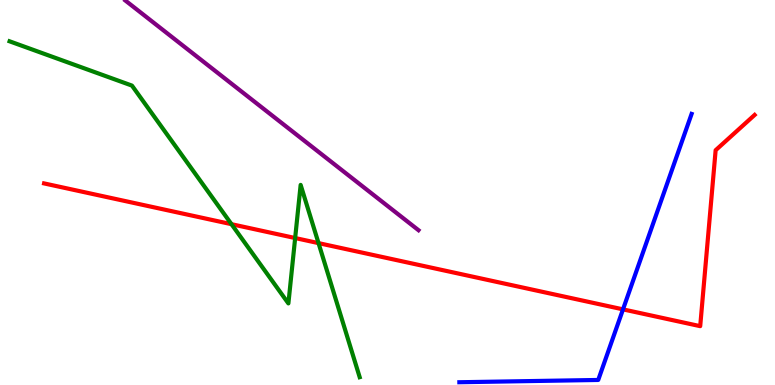[{'lines': ['blue', 'red'], 'intersections': [{'x': 8.04, 'y': 1.96}]}, {'lines': ['green', 'red'], 'intersections': [{'x': 2.99, 'y': 4.18}, {'x': 3.81, 'y': 3.82}, {'x': 4.11, 'y': 3.69}]}, {'lines': ['purple', 'red'], 'intersections': []}, {'lines': ['blue', 'green'], 'intersections': []}, {'lines': ['blue', 'purple'], 'intersections': []}, {'lines': ['green', 'purple'], 'intersections': []}]